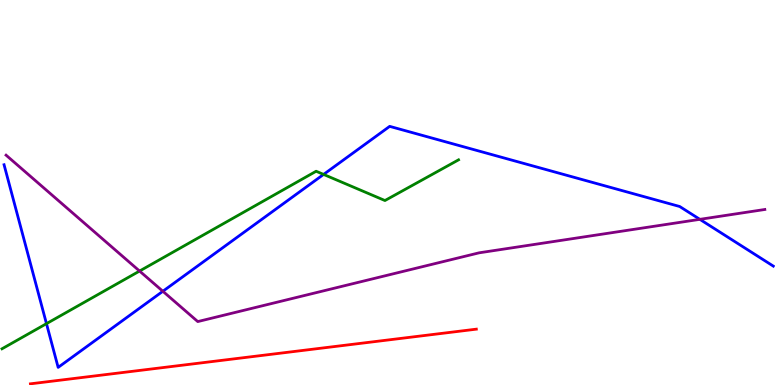[{'lines': ['blue', 'red'], 'intersections': []}, {'lines': ['green', 'red'], 'intersections': []}, {'lines': ['purple', 'red'], 'intersections': []}, {'lines': ['blue', 'green'], 'intersections': [{'x': 0.6, 'y': 1.59}, {'x': 4.18, 'y': 5.47}]}, {'lines': ['blue', 'purple'], 'intersections': [{'x': 2.1, 'y': 2.43}, {'x': 9.03, 'y': 4.3}]}, {'lines': ['green', 'purple'], 'intersections': [{'x': 1.8, 'y': 2.96}]}]